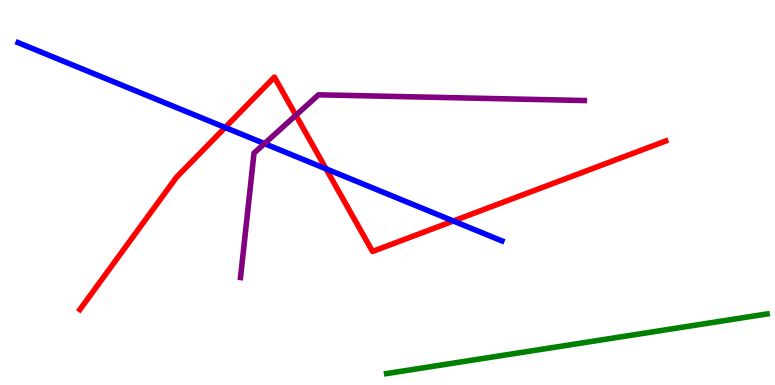[{'lines': ['blue', 'red'], 'intersections': [{'x': 2.91, 'y': 6.69}, {'x': 4.21, 'y': 5.62}, {'x': 5.85, 'y': 4.26}]}, {'lines': ['green', 'red'], 'intersections': []}, {'lines': ['purple', 'red'], 'intersections': [{'x': 3.82, 'y': 7.01}]}, {'lines': ['blue', 'green'], 'intersections': []}, {'lines': ['blue', 'purple'], 'intersections': [{'x': 3.41, 'y': 6.27}]}, {'lines': ['green', 'purple'], 'intersections': []}]